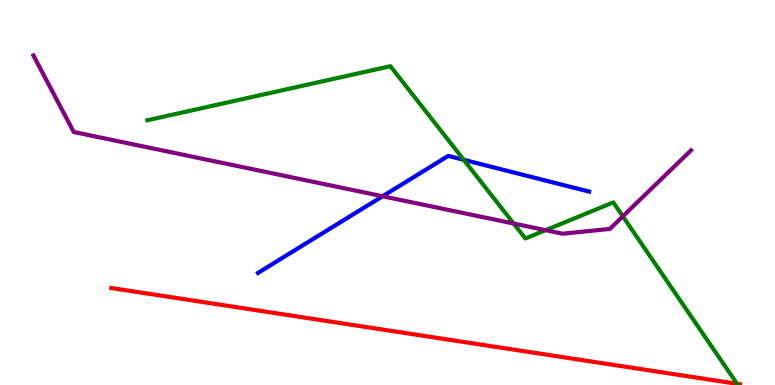[{'lines': ['blue', 'red'], 'intersections': []}, {'lines': ['green', 'red'], 'intersections': [{'x': 9.51, 'y': 0.0307}]}, {'lines': ['purple', 'red'], 'intersections': []}, {'lines': ['blue', 'green'], 'intersections': [{'x': 5.98, 'y': 5.85}]}, {'lines': ['blue', 'purple'], 'intersections': [{'x': 4.94, 'y': 4.9}]}, {'lines': ['green', 'purple'], 'intersections': [{'x': 6.63, 'y': 4.19}, {'x': 7.04, 'y': 4.02}, {'x': 8.04, 'y': 4.38}]}]